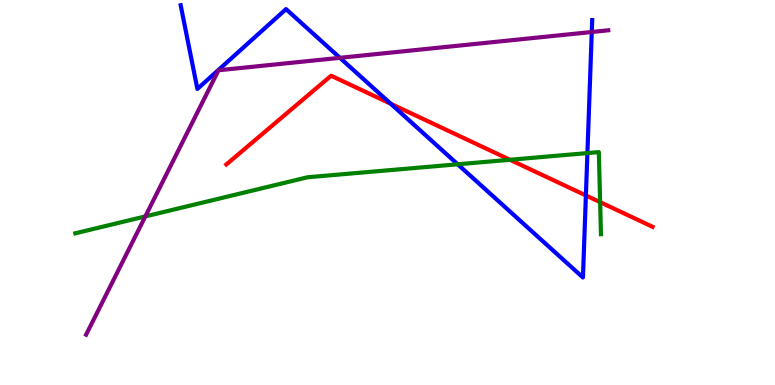[{'lines': ['blue', 'red'], 'intersections': [{'x': 5.04, 'y': 7.31}, {'x': 7.56, 'y': 4.92}]}, {'lines': ['green', 'red'], 'intersections': [{'x': 6.58, 'y': 5.85}, {'x': 7.74, 'y': 4.75}]}, {'lines': ['purple', 'red'], 'intersections': []}, {'lines': ['blue', 'green'], 'intersections': [{'x': 5.91, 'y': 5.73}, {'x': 7.58, 'y': 6.02}]}, {'lines': ['blue', 'purple'], 'intersections': [{'x': 4.39, 'y': 8.5}, {'x': 7.64, 'y': 9.17}]}, {'lines': ['green', 'purple'], 'intersections': [{'x': 1.88, 'y': 4.38}]}]